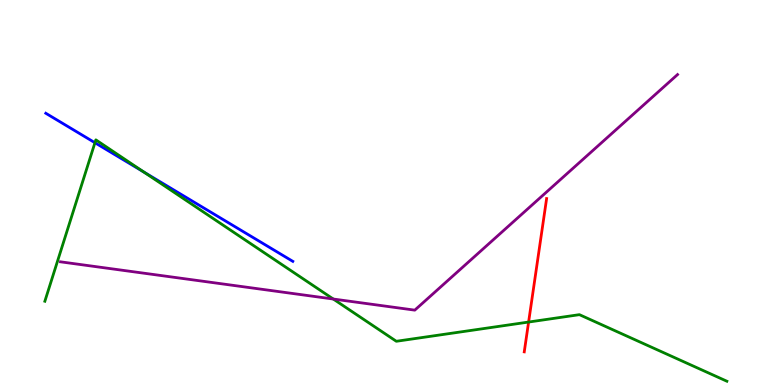[{'lines': ['blue', 'red'], 'intersections': []}, {'lines': ['green', 'red'], 'intersections': [{'x': 6.82, 'y': 1.64}]}, {'lines': ['purple', 'red'], 'intersections': []}, {'lines': ['blue', 'green'], 'intersections': [{'x': 1.23, 'y': 6.29}, {'x': 1.86, 'y': 5.53}]}, {'lines': ['blue', 'purple'], 'intersections': []}, {'lines': ['green', 'purple'], 'intersections': [{'x': 4.3, 'y': 2.23}]}]